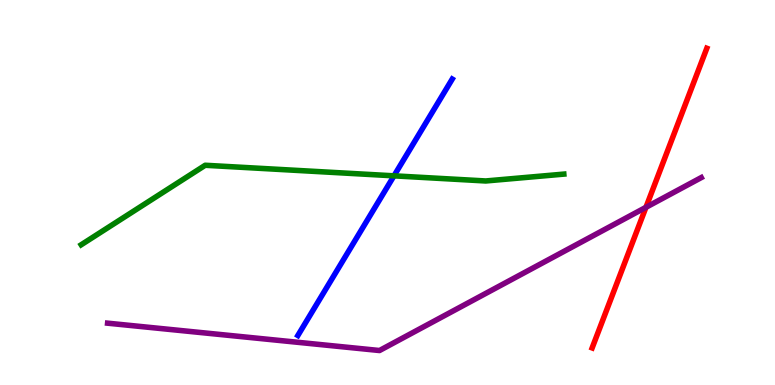[{'lines': ['blue', 'red'], 'intersections': []}, {'lines': ['green', 'red'], 'intersections': []}, {'lines': ['purple', 'red'], 'intersections': [{'x': 8.33, 'y': 4.61}]}, {'lines': ['blue', 'green'], 'intersections': [{'x': 5.08, 'y': 5.43}]}, {'lines': ['blue', 'purple'], 'intersections': []}, {'lines': ['green', 'purple'], 'intersections': []}]